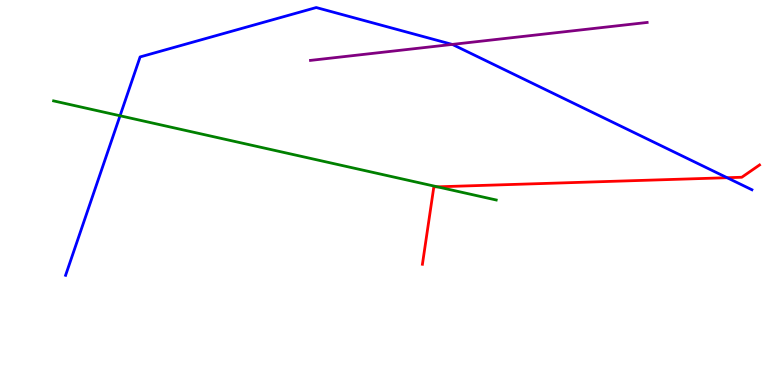[{'lines': ['blue', 'red'], 'intersections': [{'x': 9.38, 'y': 5.38}]}, {'lines': ['green', 'red'], 'intersections': [{'x': 5.64, 'y': 5.15}]}, {'lines': ['purple', 'red'], 'intersections': []}, {'lines': ['blue', 'green'], 'intersections': [{'x': 1.55, 'y': 6.99}]}, {'lines': ['blue', 'purple'], 'intersections': [{'x': 5.84, 'y': 8.85}]}, {'lines': ['green', 'purple'], 'intersections': []}]